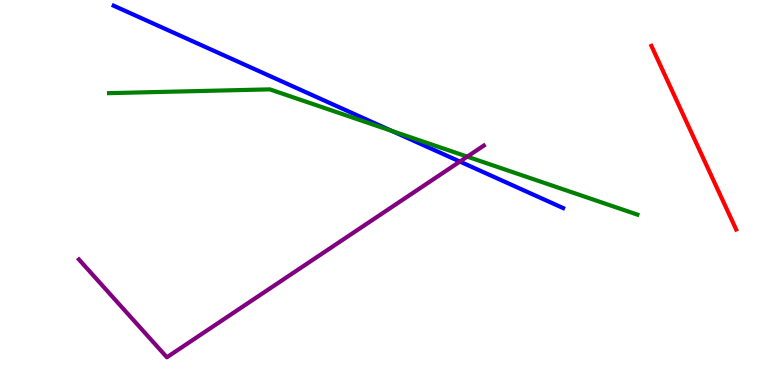[{'lines': ['blue', 'red'], 'intersections': []}, {'lines': ['green', 'red'], 'intersections': []}, {'lines': ['purple', 'red'], 'intersections': []}, {'lines': ['blue', 'green'], 'intersections': [{'x': 5.06, 'y': 6.6}]}, {'lines': ['blue', 'purple'], 'intersections': [{'x': 5.93, 'y': 5.8}]}, {'lines': ['green', 'purple'], 'intersections': [{'x': 6.03, 'y': 5.93}]}]